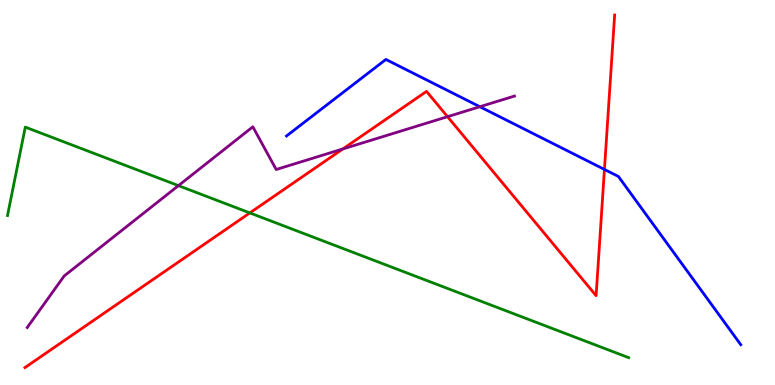[{'lines': ['blue', 'red'], 'intersections': [{'x': 7.8, 'y': 5.6}]}, {'lines': ['green', 'red'], 'intersections': [{'x': 3.22, 'y': 4.47}]}, {'lines': ['purple', 'red'], 'intersections': [{'x': 4.42, 'y': 6.13}, {'x': 5.77, 'y': 6.97}]}, {'lines': ['blue', 'green'], 'intersections': []}, {'lines': ['blue', 'purple'], 'intersections': [{'x': 6.19, 'y': 7.23}]}, {'lines': ['green', 'purple'], 'intersections': [{'x': 2.3, 'y': 5.18}]}]